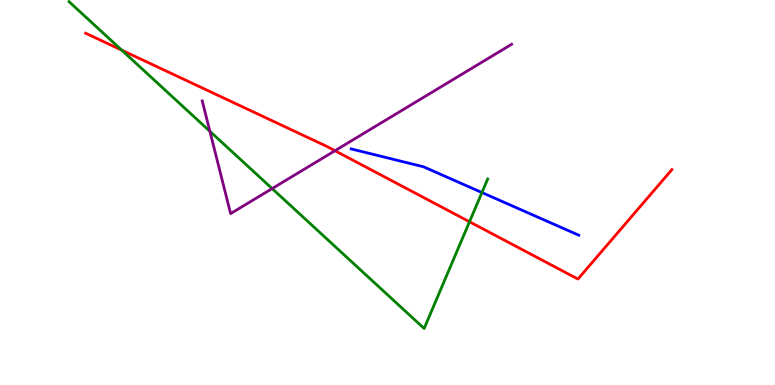[{'lines': ['blue', 'red'], 'intersections': []}, {'lines': ['green', 'red'], 'intersections': [{'x': 1.57, 'y': 8.7}, {'x': 6.06, 'y': 4.24}]}, {'lines': ['purple', 'red'], 'intersections': [{'x': 4.32, 'y': 6.09}]}, {'lines': ['blue', 'green'], 'intersections': [{'x': 6.22, 'y': 5.0}]}, {'lines': ['blue', 'purple'], 'intersections': []}, {'lines': ['green', 'purple'], 'intersections': [{'x': 2.71, 'y': 6.59}, {'x': 3.51, 'y': 5.1}]}]